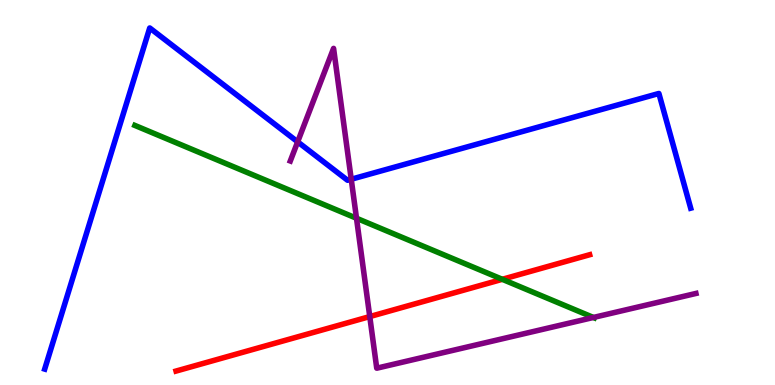[{'lines': ['blue', 'red'], 'intersections': []}, {'lines': ['green', 'red'], 'intersections': [{'x': 6.48, 'y': 2.75}]}, {'lines': ['purple', 'red'], 'intersections': [{'x': 4.77, 'y': 1.78}]}, {'lines': ['blue', 'green'], 'intersections': []}, {'lines': ['blue', 'purple'], 'intersections': [{'x': 3.84, 'y': 6.32}, {'x': 4.53, 'y': 5.34}]}, {'lines': ['green', 'purple'], 'intersections': [{'x': 4.6, 'y': 4.33}, {'x': 7.66, 'y': 1.75}]}]